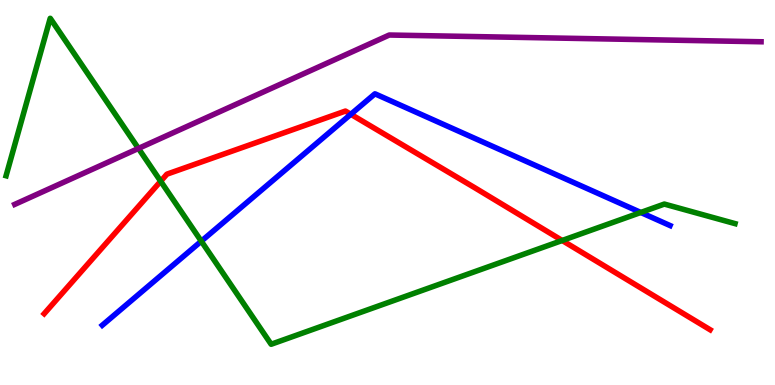[{'lines': ['blue', 'red'], 'intersections': [{'x': 4.53, 'y': 7.03}]}, {'lines': ['green', 'red'], 'intersections': [{'x': 2.07, 'y': 5.29}, {'x': 7.25, 'y': 3.75}]}, {'lines': ['purple', 'red'], 'intersections': []}, {'lines': ['blue', 'green'], 'intersections': [{'x': 2.6, 'y': 3.74}, {'x': 8.27, 'y': 4.48}]}, {'lines': ['blue', 'purple'], 'intersections': []}, {'lines': ['green', 'purple'], 'intersections': [{'x': 1.79, 'y': 6.14}]}]